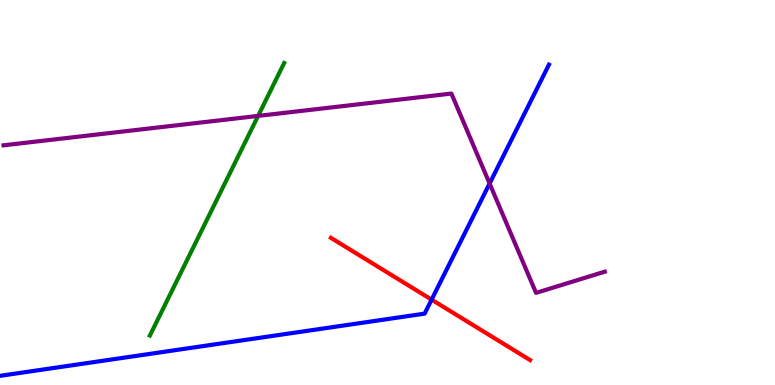[{'lines': ['blue', 'red'], 'intersections': [{'x': 5.57, 'y': 2.22}]}, {'lines': ['green', 'red'], 'intersections': []}, {'lines': ['purple', 'red'], 'intersections': []}, {'lines': ['blue', 'green'], 'intersections': []}, {'lines': ['blue', 'purple'], 'intersections': [{'x': 6.32, 'y': 5.23}]}, {'lines': ['green', 'purple'], 'intersections': [{'x': 3.33, 'y': 6.99}]}]